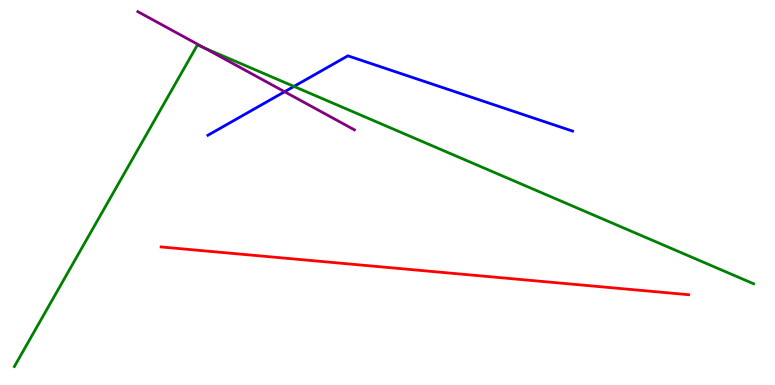[{'lines': ['blue', 'red'], 'intersections': []}, {'lines': ['green', 'red'], 'intersections': []}, {'lines': ['purple', 'red'], 'intersections': []}, {'lines': ['blue', 'green'], 'intersections': [{'x': 3.79, 'y': 7.76}]}, {'lines': ['blue', 'purple'], 'intersections': [{'x': 3.67, 'y': 7.62}]}, {'lines': ['green', 'purple'], 'intersections': [{'x': 2.64, 'y': 8.75}]}]